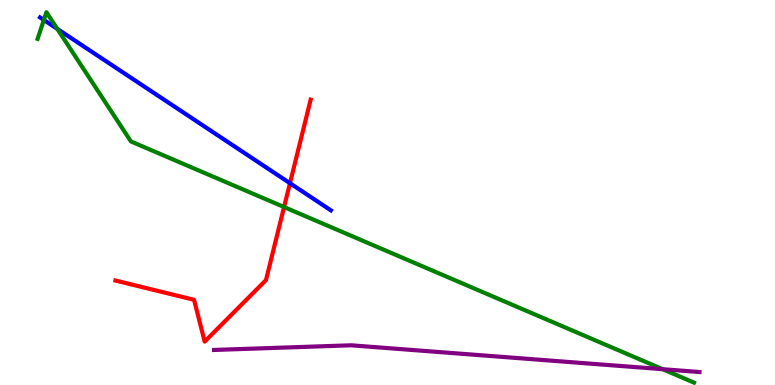[{'lines': ['blue', 'red'], 'intersections': [{'x': 3.74, 'y': 5.24}]}, {'lines': ['green', 'red'], 'intersections': [{'x': 3.67, 'y': 4.62}]}, {'lines': ['purple', 'red'], 'intersections': []}, {'lines': ['blue', 'green'], 'intersections': [{'x': 0.566, 'y': 9.48}, {'x': 0.74, 'y': 9.25}]}, {'lines': ['blue', 'purple'], 'intersections': []}, {'lines': ['green', 'purple'], 'intersections': [{'x': 8.55, 'y': 0.41}]}]